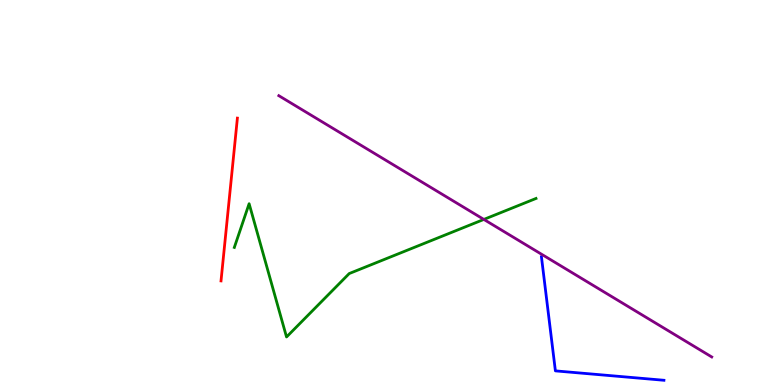[{'lines': ['blue', 'red'], 'intersections': []}, {'lines': ['green', 'red'], 'intersections': []}, {'lines': ['purple', 'red'], 'intersections': []}, {'lines': ['blue', 'green'], 'intersections': []}, {'lines': ['blue', 'purple'], 'intersections': []}, {'lines': ['green', 'purple'], 'intersections': [{'x': 6.24, 'y': 4.3}]}]